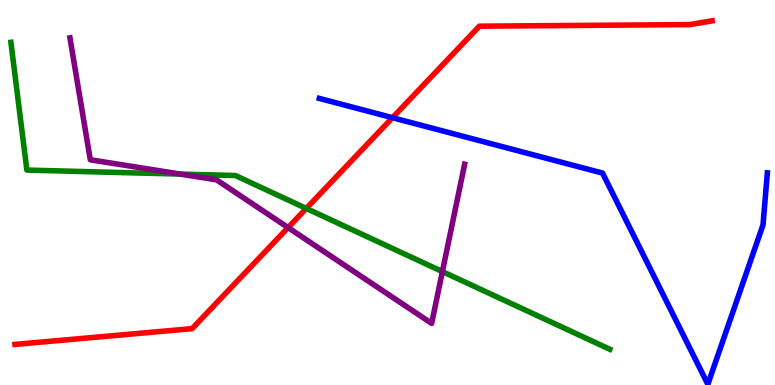[{'lines': ['blue', 'red'], 'intersections': [{'x': 5.06, 'y': 6.94}]}, {'lines': ['green', 'red'], 'intersections': [{'x': 3.95, 'y': 4.59}]}, {'lines': ['purple', 'red'], 'intersections': [{'x': 3.72, 'y': 4.09}]}, {'lines': ['blue', 'green'], 'intersections': []}, {'lines': ['blue', 'purple'], 'intersections': []}, {'lines': ['green', 'purple'], 'intersections': [{'x': 2.33, 'y': 5.48}, {'x': 5.71, 'y': 2.95}]}]